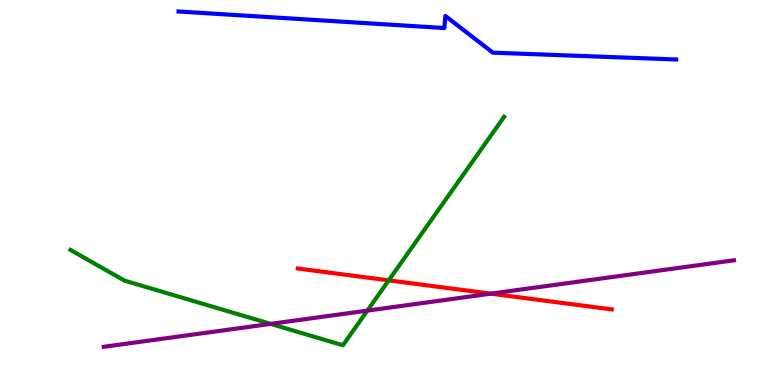[{'lines': ['blue', 'red'], 'intersections': []}, {'lines': ['green', 'red'], 'intersections': [{'x': 5.02, 'y': 2.72}]}, {'lines': ['purple', 'red'], 'intersections': [{'x': 6.33, 'y': 2.37}]}, {'lines': ['blue', 'green'], 'intersections': []}, {'lines': ['blue', 'purple'], 'intersections': []}, {'lines': ['green', 'purple'], 'intersections': [{'x': 3.49, 'y': 1.59}, {'x': 4.74, 'y': 1.93}]}]